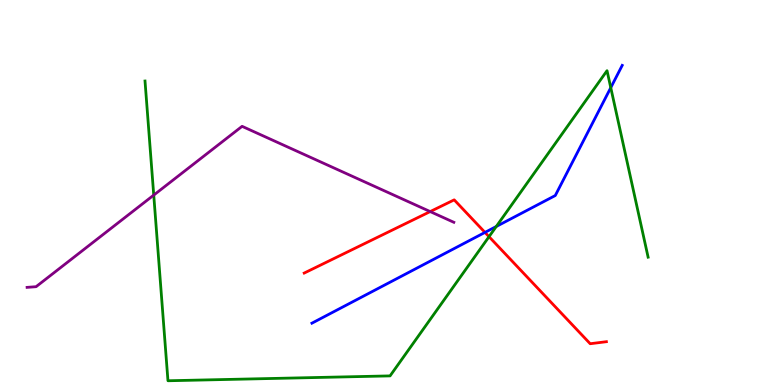[{'lines': ['blue', 'red'], 'intersections': [{'x': 6.26, 'y': 3.96}]}, {'lines': ['green', 'red'], 'intersections': [{'x': 6.31, 'y': 3.85}]}, {'lines': ['purple', 'red'], 'intersections': [{'x': 5.55, 'y': 4.5}]}, {'lines': ['blue', 'green'], 'intersections': [{'x': 6.4, 'y': 4.12}, {'x': 7.88, 'y': 7.72}]}, {'lines': ['blue', 'purple'], 'intersections': []}, {'lines': ['green', 'purple'], 'intersections': [{'x': 1.98, 'y': 4.93}]}]